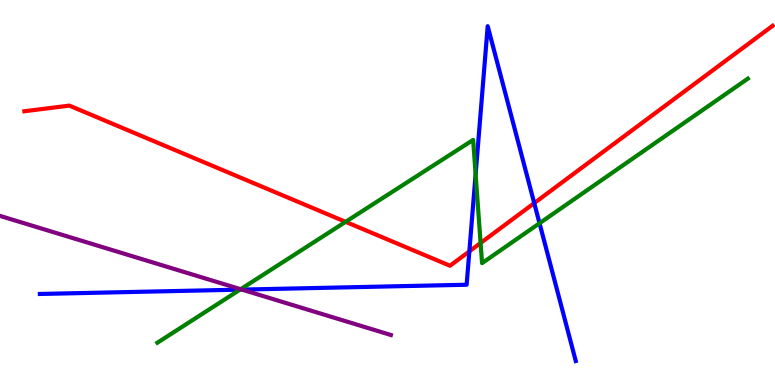[{'lines': ['blue', 'red'], 'intersections': [{'x': 6.06, 'y': 3.47}, {'x': 6.89, 'y': 4.72}]}, {'lines': ['green', 'red'], 'intersections': [{'x': 4.46, 'y': 4.24}, {'x': 6.2, 'y': 3.69}]}, {'lines': ['purple', 'red'], 'intersections': []}, {'lines': ['blue', 'green'], 'intersections': [{'x': 3.1, 'y': 2.48}, {'x': 6.14, 'y': 5.47}, {'x': 6.96, 'y': 4.2}]}, {'lines': ['blue', 'purple'], 'intersections': [{'x': 3.12, 'y': 2.48}]}, {'lines': ['green', 'purple'], 'intersections': [{'x': 3.11, 'y': 2.49}]}]